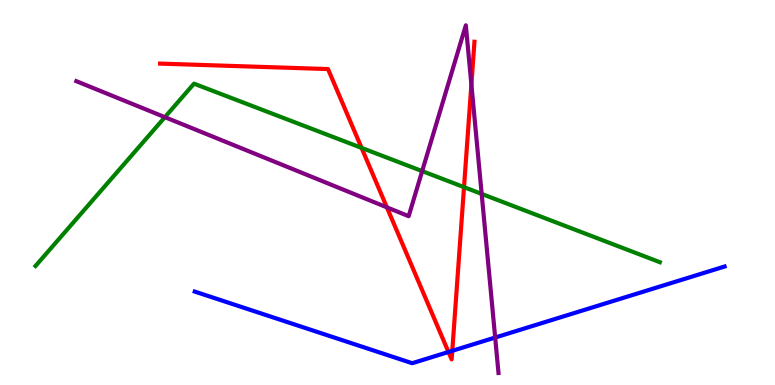[{'lines': ['blue', 'red'], 'intersections': [{'x': 5.79, 'y': 0.857}, {'x': 5.84, 'y': 0.888}]}, {'lines': ['green', 'red'], 'intersections': [{'x': 4.67, 'y': 6.16}, {'x': 5.99, 'y': 5.14}]}, {'lines': ['purple', 'red'], 'intersections': [{'x': 4.99, 'y': 4.61}, {'x': 6.08, 'y': 7.81}]}, {'lines': ['blue', 'green'], 'intersections': []}, {'lines': ['blue', 'purple'], 'intersections': [{'x': 6.39, 'y': 1.23}]}, {'lines': ['green', 'purple'], 'intersections': [{'x': 2.13, 'y': 6.96}, {'x': 5.45, 'y': 5.56}, {'x': 6.22, 'y': 4.96}]}]